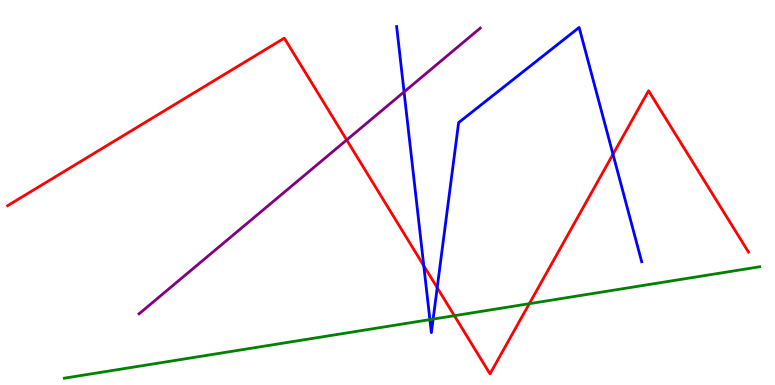[{'lines': ['blue', 'red'], 'intersections': [{'x': 5.47, 'y': 3.1}, {'x': 5.64, 'y': 2.53}, {'x': 7.91, 'y': 5.99}]}, {'lines': ['green', 'red'], 'intersections': [{'x': 5.86, 'y': 1.8}, {'x': 6.83, 'y': 2.11}]}, {'lines': ['purple', 'red'], 'intersections': [{'x': 4.47, 'y': 6.36}]}, {'lines': ['blue', 'green'], 'intersections': [{'x': 5.55, 'y': 1.7}, {'x': 5.59, 'y': 1.71}]}, {'lines': ['blue', 'purple'], 'intersections': [{'x': 5.21, 'y': 7.61}]}, {'lines': ['green', 'purple'], 'intersections': []}]